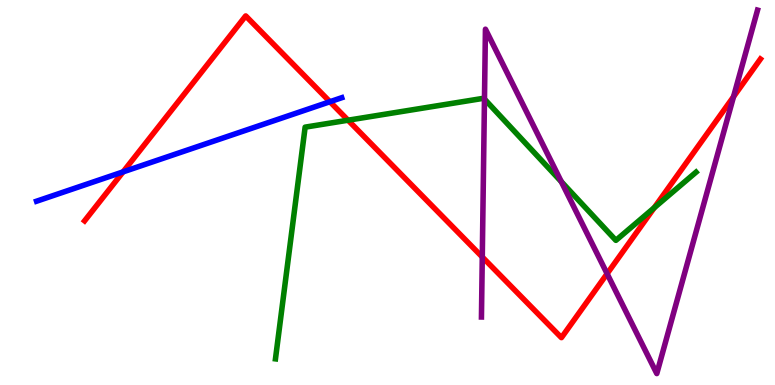[{'lines': ['blue', 'red'], 'intersections': [{'x': 1.59, 'y': 5.54}, {'x': 4.26, 'y': 7.36}]}, {'lines': ['green', 'red'], 'intersections': [{'x': 4.49, 'y': 6.88}, {'x': 8.44, 'y': 4.6}]}, {'lines': ['purple', 'red'], 'intersections': [{'x': 6.22, 'y': 3.32}, {'x': 7.83, 'y': 2.89}, {'x': 9.46, 'y': 7.49}]}, {'lines': ['blue', 'green'], 'intersections': []}, {'lines': ['blue', 'purple'], 'intersections': []}, {'lines': ['green', 'purple'], 'intersections': [{'x': 6.25, 'y': 7.43}, {'x': 7.24, 'y': 5.28}]}]